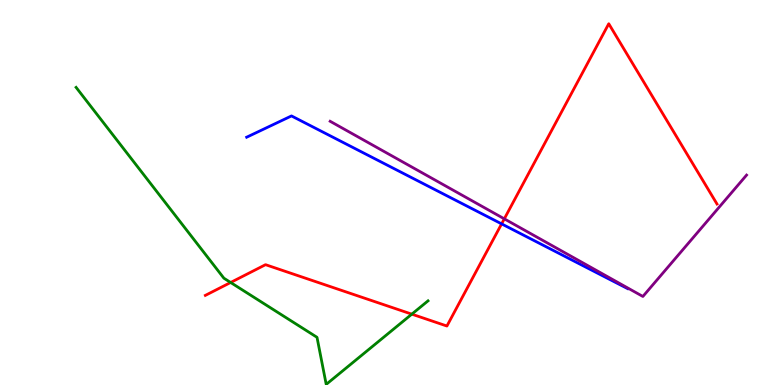[{'lines': ['blue', 'red'], 'intersections': [{'x': 6.47, 'y': 4.18}]}, {'lines': ['green', 'red'], 'intersections': [{'x': 2.98, 'y': 2.66}, {'x': 5.31, 'y': 1.84}]}, {'lines': ['purple', 'red'], 'intersections': [{'x': 6.51, 'y': 4.32}]}, {'lines': ['blue', 'green'], 'intersections': []}, {'lines': ['blue', 'purple'], 'intersections': []}, {'lines': ['green', 'purple'], 'intersections': []}]